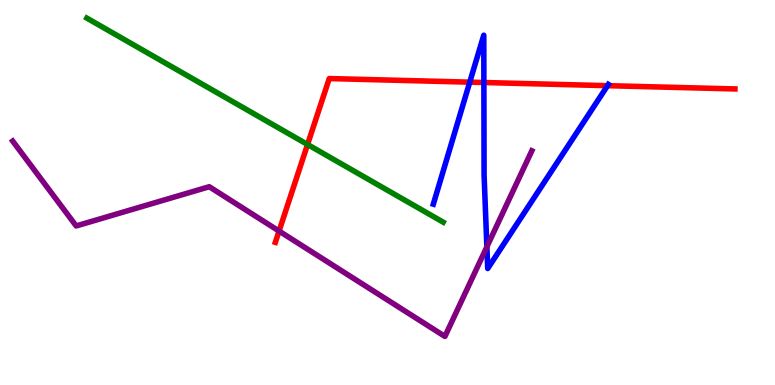[{'lines': ['blue', 'red'], 'intersections': [{'x': 6.06, 'y': 7.87}, {'x': 6.24, 'y': 7.86}, {'x': 7.84, 'y': 7.77}]}, {'lines': ['green', 'red'], 'intersections': [{'x': 3.97, 'y': 6.25}]}, {'lines': ['purple', 'red'], 'intersections': [{'x': 3.6, 'y': 4.0}]}, {'lines': ['blue', 'green'], 'intersections': []}, {'lines': ['blue', 'purple'], 'intersections': [{'x': 6.28, 'y': 3.59}]}, {'lines': ['green', 'purple'], 'intersections': []}]